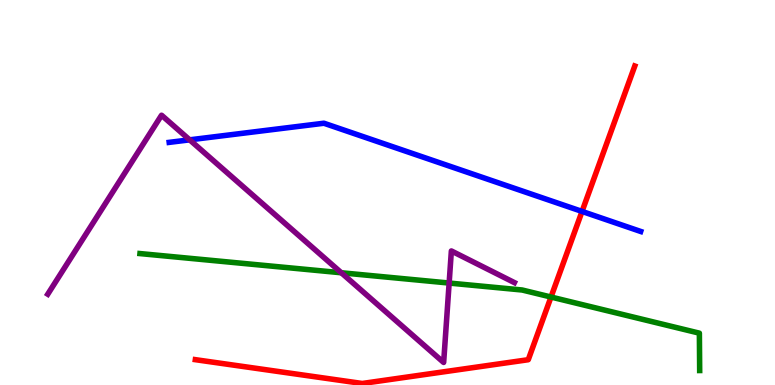[{'lines': ['blue', 'red'], 'intersections': [{'x': 7.51, 'y': 4.51}]}, {'lines': ['green', 'red'], 'intersections': [{'x': 7.11, 'y': 2.28}]}, {'lines': ['purple', 'red'], 'intersections': []}, {'lines': ['blue', 'green'], 'intersections': []}, {'lines': ['blue', 'purple'], 'intersections': [{'x': 2.45, 'y': 6.37}]}, {'lines': ['green', 'purple'], 'intersections': [{'x': 4.4, 'y': 2.92}, {'x': 5.8, 'y': 2.65}]}]